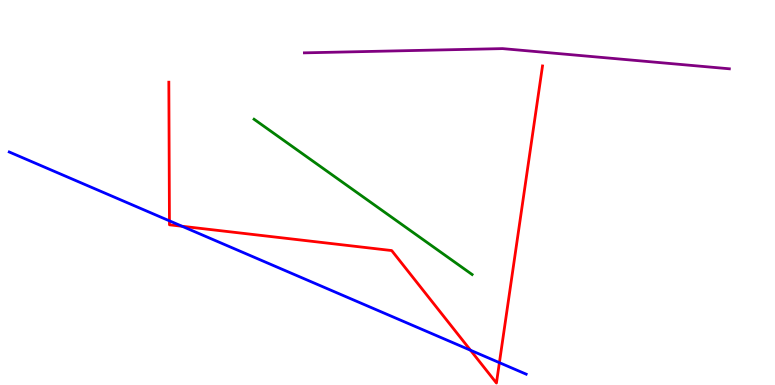[{'lines': ['blue', 'red'], 'intersections': [{'x': 2.19, 'y': 4.26}, {'x': 2.35, 'y': 4.12}, {'x': 6.07, 'y': 0.903}, {'x': 6.44, 'y': 0.58}]}, {'lines': ['green', 'red'], 'intersections': []}, {'lines': ['purple', 'red'], 'intersections': []}, {'lines': ['blue', 'green'], 'intersections': []}, {'lines': ['blue', 'purple'], 'intersections': []}, {'lines': ['green', 'purple'], 'intersections': []}]